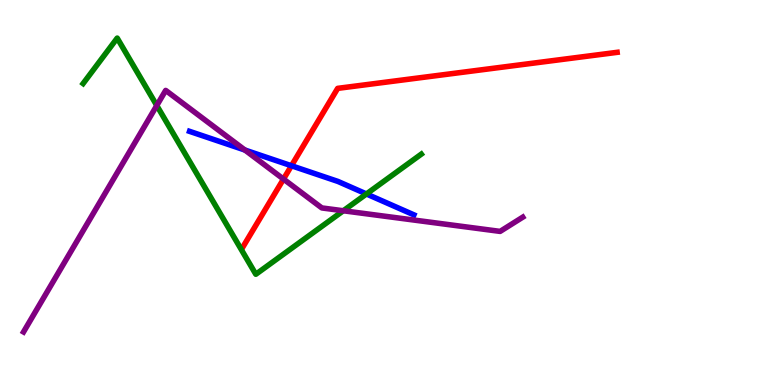[{'lines': ['blue', 'red'], 'intersections': [{'x': 3.76, 'y': 5.7}]}, {'lines': ['green', 'red'], 'intersections': []}, {'lines': ['purple', 'red'], 'intersections': [{'x': 3.66, 'y': 5.35}]}, {'lines': ['blue', 'green'], 'intersections': [{'x': 4.73, 'y': 4.96}]}, {'lines': ['blue', 'purple'], 'intersections': [{'x': 3.16, 'y': 6.1}]}, {'lines': ['green', 'purple'], 'intersections': [{'x': 2.02, 'y': 7.26}, {'x': 4.43, 'y': 4.53}]}]